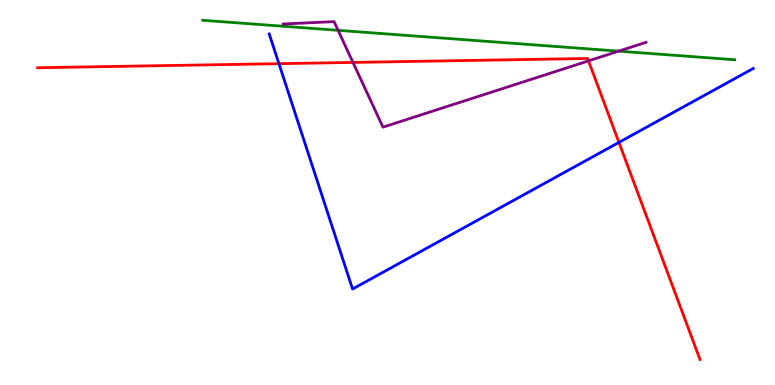[{'lines': ['blue', 'red'], 'intersections': [{'x': 3.6, 'y': 8.35}, {'x': 7.99, 'y': 6.3}]}, {'lines': ['green', 'red'], 'intersections': []}, {'lines': ['purple', 'red'], 'intersections': [{'x': 4.55, 'y': 8.38}, {'x': 7.59, 'y': 8.42}]}, {'lines': ['blue', 'green'], 'intersections': []}, {'lines': ['blue', 'purple'], 'intersections': []}, {'lines': ['green', 'purple'], 'intersections': [{'x': 4.36, 'y': 9.21}, {'x': 7.98, 'y': 8.67}]}]